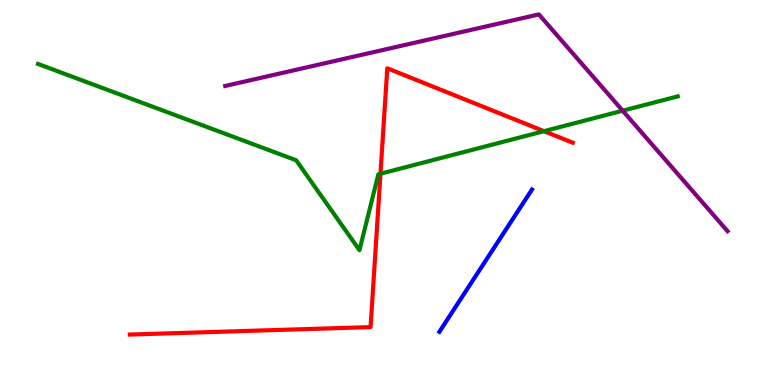[{'lines': ['blue', 'red'], 'intersections': []}, {'lines': ['green', 'red'], 'intersections': [{'x': 4.91, 'y': 5.49}, {'x': 7.02, 'y': 6.59}]}, {'lines': ['purple', 'red'], 'intersections': []}, {'lines': ['blue', 'green'], 'intersections': []}, {'lines': ['blue', 'purple'], 'intersections': []}, {'lines': ['green', 'purple'], 'intersections': [{'x': 8.03, 'y': 7.12}]}]